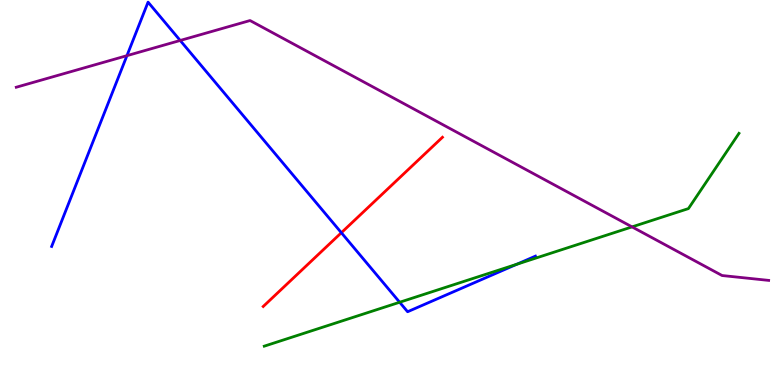[{'lines': ['blue', 'red'], 'intersections': [{'x': 4.4, 'y': 3.96}]}, {'lines': ['green', 'red'], 'intersections': []}, {'lines': ['purple', 'red'], 'intersections': []}, {'lines': ['blue', 'green'], 'intersections': [{'x': 5.16, 'y': 2.15}, {'x': 6.67, 'y': 3.14}]}, {'lines': ['blue', 'purple'], 'intersections': [{'x': 1.64, 'y': 8.55}, {'x': 2.33, 'y': 8.95}]}, {'lines': ['green', 'purple'], 'intersections': [{'x': 8.16, 'y': 4.11}]}]